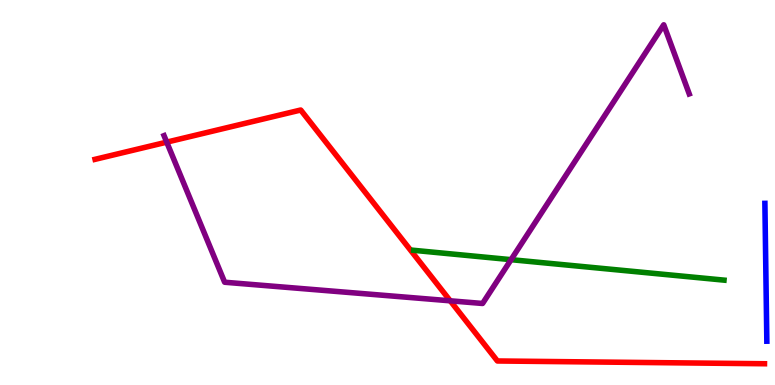[{'lines': ['blue', 'red'], 'intersections': []}, {'lines': ['green', 'red'], 'intersections': []}, {'lines': ['purple', 'red'], 'intersections': [{'x': 2.15, 'y': 6.31}, {'x': 5.81, 'y': 2.19}]}, {'lines': ['blue', 'green'], 'intersections': []}, {'lines': ['blue', 'purple'], 'intersections': []}, {'lines': ['green', 'purple'], 'intersections': [{'x': 6.59, 'y': 3.26}]}]